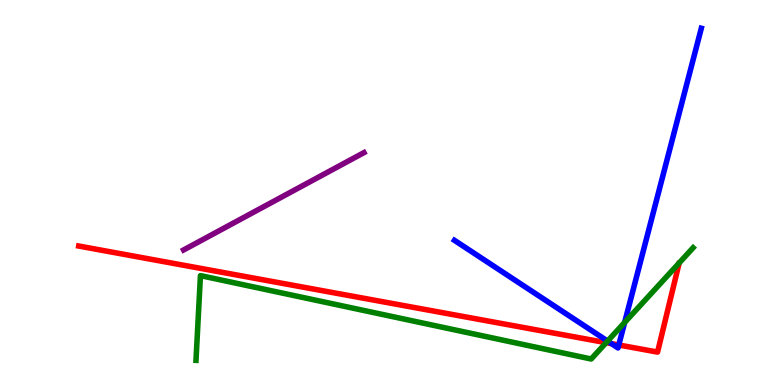[{'lines': ['blue', 'red'], 'intersections': [{'x': 7.89, 'y': 1.07}, {'x': 7.98, 'y': 1.04}]}, {'lines': ['green', 'red'], 'intersections': [{'x': 7.82, 'y': 1.1}]}, {'lines': ['purple', 'red'], 'intersections': []}, {'lines': ['blue', 'green'], 'intersections': [{'x': 7.84, 'y': 1.14}, {'x': 8.06, 'y': 1.62}]}, {'lines': ['blue', 'purple'], 'intersections': []}, {'lines': ['green', 'purple'], 'intersections': []}]